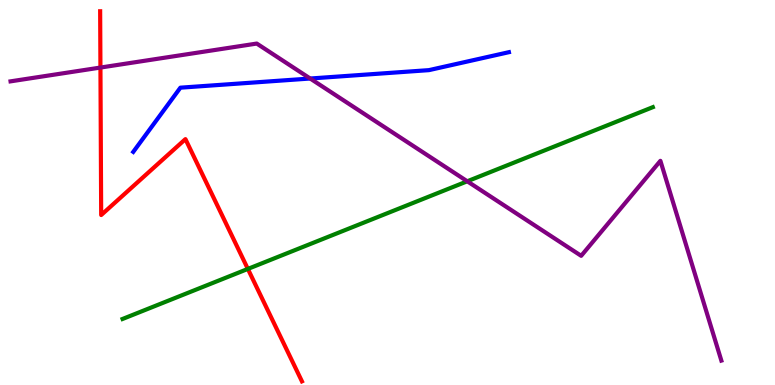[{'lines': ['blue', 'red'], 'intersections': []}, {'lines': ['green', 'red'], 'intersections': [{'x': 3.2, 'y': 3.02}]}, {'lines': ['purple', 'red'], 'intersections': [{'x': 1.3, 'y': 8.25}]}, {'lines': ['blue', 'green'], 'intersections': []}, {'lines': ['blue', 'purple'], 'intersections': [{'x': 4.0, 'y': 7.96}]}, {'lines': ['green', 'purple'], 'intersections': [{'x': 6.03, 'y': 5.29}]}]